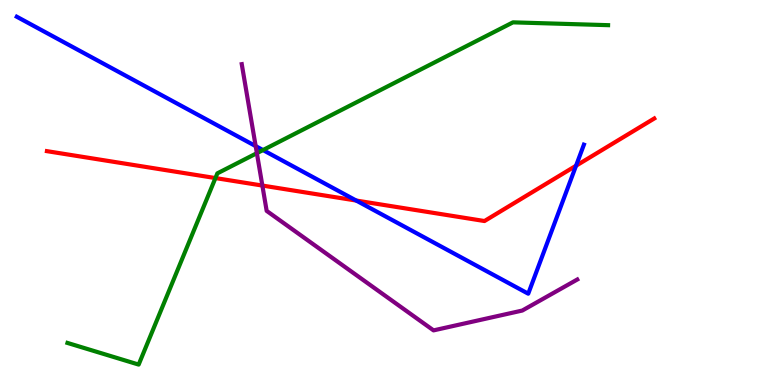[{'lines': ['blue', 'red'], 'intersections': [{'x': 4.6, 'y': 4.79}, {'x': 7.43, 'y': 5.7}]}, {'lines': ['green', 'red'], 'intersections': [{'x': 2.78, 'y': 5.37}]}, {'lines': ['purple', 'red'], 'intersections': [{'x': 3.39, 'y': 5.18}]}, {'lines': ['blue', 'green'], 'intersections': [{'x': 3.39, 'y': 6.1}]}, {'lines': ['blue', 'purple'], 'intersections': [{'x': 3.3, 'y': 6.21}]}, {'lines': ['green', 'purple'], 'intersections': [{'x': 3.31, 'y': 6.02}]}]